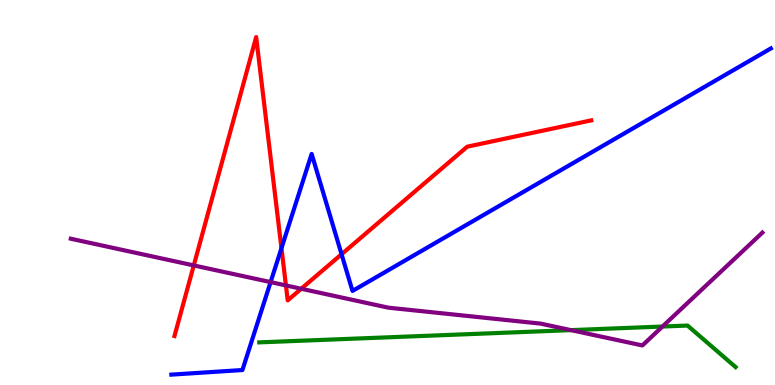[{'lines': ['blue', 'red'], 'intersections': [{'x': 3.63, 'y': 3.55}, {'x': 4.41, 'y': 3.4}]}, {'lines': ['green', 'red'], 'intersections': []}, {'lines': ['purple', 'red'], 'intersections': [{'x': 2.5, 'y': 3.11}, {'x': 3.69, 'y': 2.59}, {'x': 3.89, 'y': 2.5}]}, {'lines': ['blue', 'green'], 'intersections': []}, {'lines': ['blue', 'purple'], 'intersections': [{'x': 3.49, 'y': 2.67}]}, {'lines': ['green', 'purple'], 'intersections': [{'x': 7.37, 'y': 1.43}, {'x': 8.55, 'y': 1.52}]}]